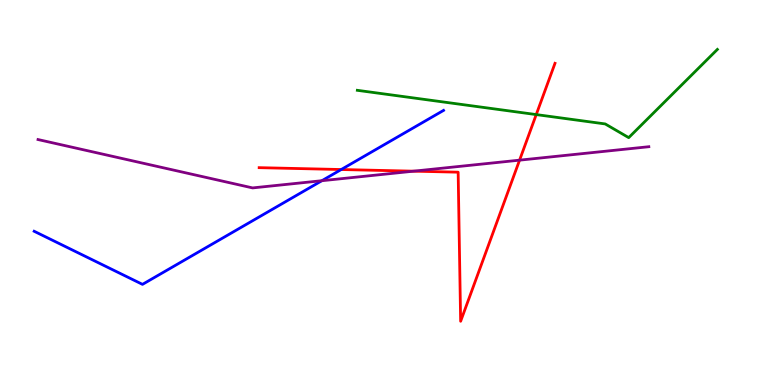[{'lines': ['blue', 'red'], 'intersections': [{'x': 4.4, 'y': 5.6}]}, {'lines': ['green', 'red'], 'intersections': [{'x': 6.92, 'y': 7.02}]}, {'lines': ['purple', 'red'], 'intersections': [{'x': 5.34, 'y': 5.55}, {'x': 6.7, 'y': 5.84}]}, {'lines': ['blue', 'green'], 'intersections': []}, {'lines': ['blue', 'purple'], 'intersections': [{'x': 4.15, 'y': 5.31}]}, {'lines': ['green', 'purple'], 'intersections': []}]